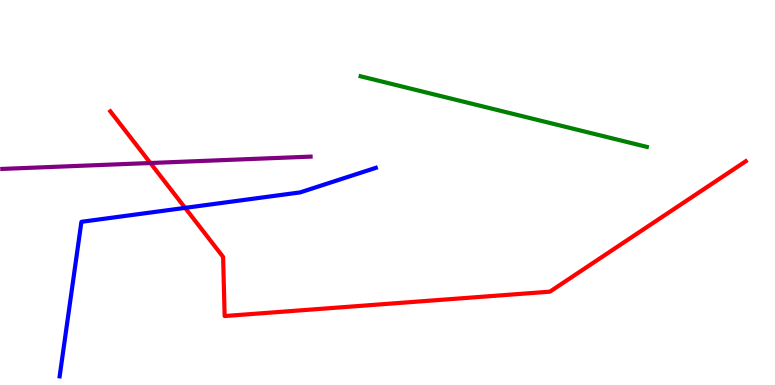[{'lines': ['blue', 'red'], 'intersections': [{'x': 2.39, 'y': 4.6}]}, {'lines': ['green', 'red'], 'intersections': []}, {'lines': ['purple', 'red'], 'intersections': [{'x': 1.94, 'y': 5.77}]}, {'lines': ['blue', 'green'], 'intersections': []}, {'lines': ['blue', 'purple'], 'intersections': []}, {'lines': ['green', 'purple'], 'intersections': []}]